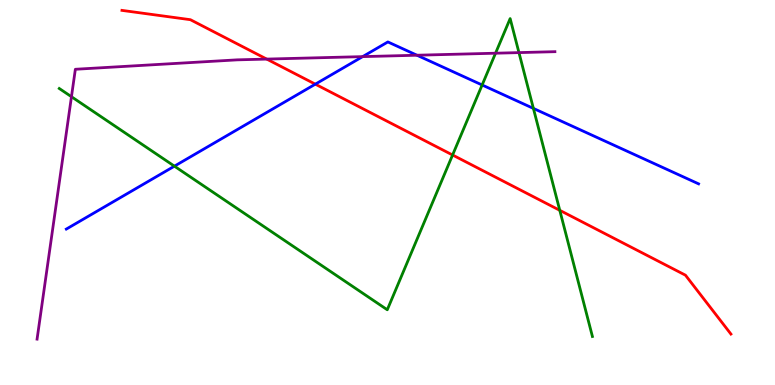[{'lines': ['blue', 'red'], 'intersections': [{'x': 4.07, 'y': 7.81}]}, {'lines': ['green', 'red'], 'intersections': [{'x': 5.84, 'y': 5.97}, {'x': 7.22, 'y': 4.54}]}, {'lines': ['purple', 'red'], 'intersections': [{'x': 3.44, 'y': 8.47}]}, {'lines': ['blue', 'green'], 'intersections': [{'x': 2.25, 'y': 5.68}, {'x': 6.22, 'y': 7.79}, {'x': 6.88, 'y': 7.18}]}, {'lines': ['blue', 'purple'], 'intersections': [{'x': 4.68, 'y': 8.53}, {'x': 5.38, 'y': 8.57}]}, {'lines': ['green', 'purple'], 'intersections': [{'x': 0.922, 'y': 7.49}, {'x': 6.39, 'y': 8.62}, {'x': 6.7, 'y': 8.63}]}]